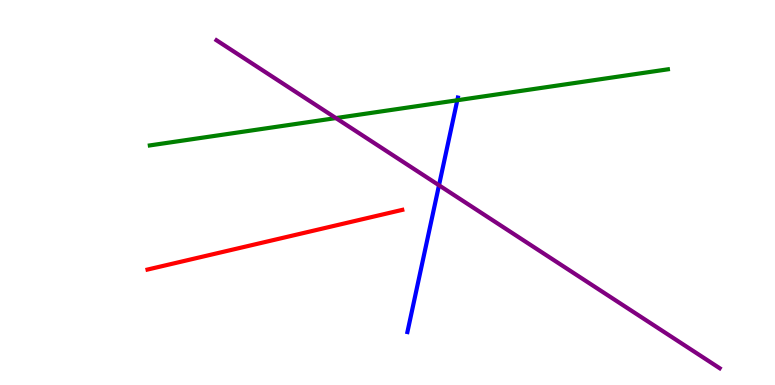[{'lines': ['blue', 'red'], 'intersections': []}, {'lines': ['green', 'red'], 'intersections': []}, {'lines': ['purple', 'red'], 'intersections': []}, {'lines': ['blue', 'green'], 'intersections': [{'x': 5.9, 'y': 7.4}]}, {'lines': ['blue', 'purple'], 'intersections': [{'x': 5.66, 'y': 5.19}]}, {'lines': ['green', 'purple'], 'intersections': [{'x': 4.33, 'y': 6.93}]}]